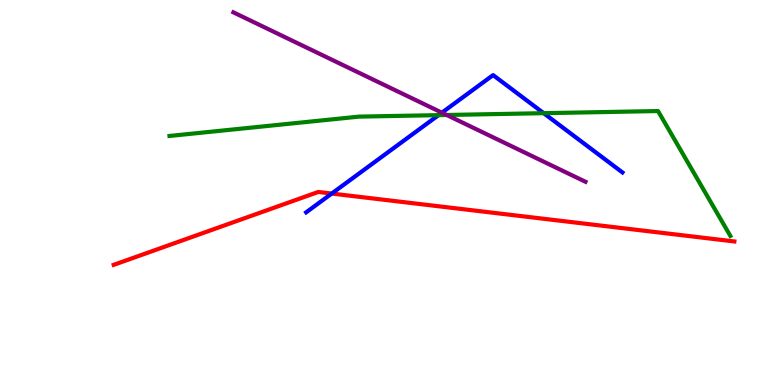[{'lines': ['blue', 'red'], 'intersections': [{'x': 4.28, 'y': 4.97}]}, {'lines': ['green', 'red'], 'intersections': []}, {'lines': ['purple', 'red'], 'intersections': []}, {'lines': ['blue', 'green'], 'intersections': [{'x': 5.66, 'y': 7.01}, {'x': 7.02, 'y': 7.06}]}, {'lines': ['blue', 'purple'], 'intersections': [{'x': 5.7, 'y': 7.07}]}, {'lines': ['green', 'purple'], 'intersections': [{'x': 5.76, 'y': 7.01}]}]